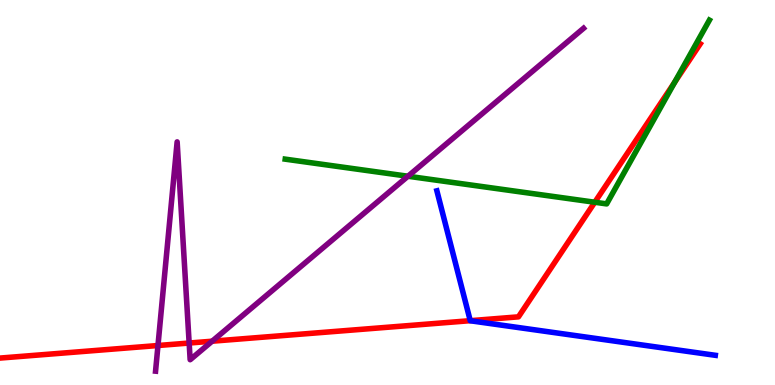[{'lines': ['blue', 'red'], 'intersections': [{'x': 6.07, 'y': 1.67}]}, {'lines': ['green', 'red'], 'intersections': [{'x': 7.67, 'y': 4.75}, {'x': 8.71, 'y': 7.86}]}, {'lines': ['purple', 'red'], 'intersections': [{'x': 2.04, 'y': 1.03}, {'x': 2.44, 'y': 1.09}, {'x': 2.74, 'y': 1.14}]}, {'lines': ['blue', 'green'], 'intersections': []}, {'lines': ['blue', 'purple'], 'intersections': []}, {'lines': ['green', 'purple'], 'intersections': [{'x': 5.26, 'y': 5.42}]}]